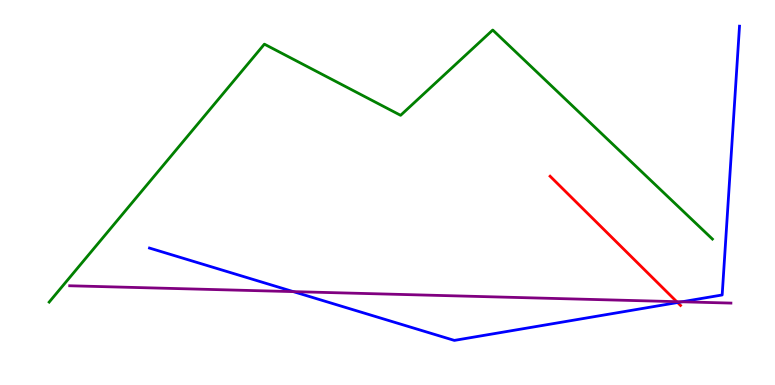[{'lines': ['blue', 'red'], 'intersections': [{'x': 8.74, 'y': 2.14}]}, {'lines': ['green', 'red'], 'intersections': []}, {'lines': ['purple', 'red'], 'intersections': [{'x': 8.73, 'y': 2.16}]}, {'lines': ['blue', 'green'], 'intersections': []}, {'lines': ['blue', 'purple'], 'intersections': [{'x': 3.78, 'y': 2.43}, {'x': 8.8, 'y': 2.16}]}, {'lines': ['green', 'purple'], 'intersections': []}]